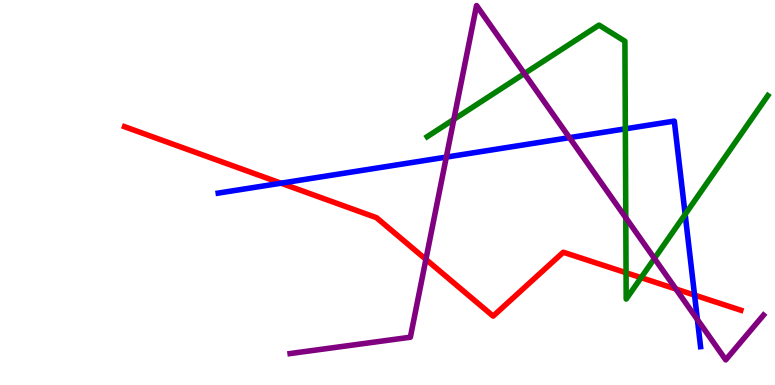[{'lines': ['blue', 'red'], 'intersections': [{'x': 3.63, 'y': 5.24}, {'x': 8.96, 'y': 2.34}]}, {'lines': ['green', 'red'], 'intersections': [{'x': 8.08, 'y': 2.92}, {'x': 8.27, 'y': 2.79}]}, {'lines': ['purple', 'red'], 'intersections': [{'x': 5.5, 'y': 3.26}, {'x': 8.72, 'y': 2.49}]}, {'lines': ['blue', 'green'], 'intersections': [{'x': 8.07, 'y': 6.65}, {'x': 8.84, 'y': 4.43}]}, {'lines': ['blue', 'purple'], 'intersections': [{'x': 5.76, 'y': 5.92}, {'x': 7.35, 'y': 6.42}, {'x': 9.0, 'y': 1.7}]}, {'lines': ['green', 'purple'], 'intersections': [{'x': 5.86, 'y': 6.9}, {'x': 6.77, 'y': 8.09}, {'x': 8.07, 'y': 4.34}, {'x': 8.44, 'y': 3.29}]}]